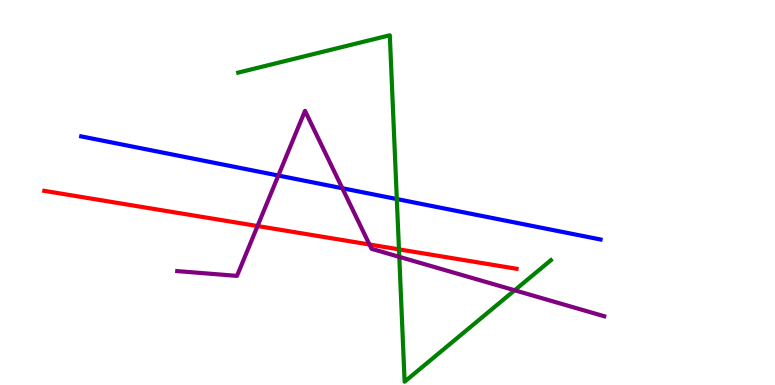[{'lines': ['blue', 'red'], 'intersections': []}, {'lines': ['green', 'red'], 'intersections': [{'x': 5.15, 'y': 3.52}]}, {'lines': ['purple', 'red'], 'intersections': [{'x': 3.32, 'y': 4.13}, {'x': 4.77, 'y': 3.65}]}, {'lines': ['blue', 'green'], 'intersections': [{'x': 5.12, 'y': 4.83}]}, {'lines': ['blue', 'purple'], 'intersections': [{'x': 3.59, 'y': 5.44}, {'x': 4.42, 'y': 5.11}]}, {'lines': ['green', 'purple'], 'intersections': [{'x': 5.15, 'y': 3.33}, {'x': 6.64, 'y': 2.46}]}]